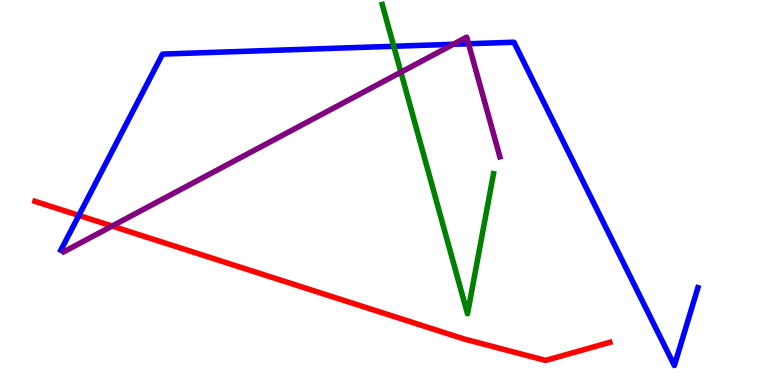[{'lines': ['blue', 'red'], 'intersections': [{'x': 1.02, 'y': 4.4}]}, {'lines': ['green', 'red'], 'intersections': []}, {'lines': ['purple', 'red'], 'intersections': [{'x': 1.45, 'y': 4.13}]}, {'lines': ['blue', 'green'], 'intersections': [{'x': 5.08, 'y': 8.8}]}, {'lines': ['blue', 'purple'], 'intersections': [{'x': 5.85, 'y': 8.85}, {'x': 6.05, 'y': 8.86}]}, {'lines': ['green', 'purple'], 'intersections': [{'x': 5.17, 'y': 8.12}]}]